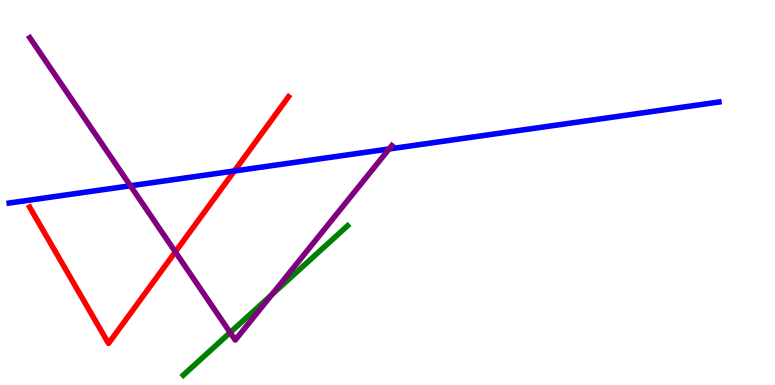[{'lines': ['blue', 'red'], 'intersections': [{'x': 3.02, 'y': 5.56}]}, {'lines': ['green', 'red'], 'intersections': []}, {'lines': ['purple', 'red'], 'intersections': [{'x': 2.26, 'y': 3.46}]}, {'lines': ['blue', 'green'], 'intersections': []}, {'lines': ['blue', 'purple'], 'intersections': [{'x': 1.68, 'y': 5.17}, {'x': 5.02, 'y': 6.13}]}, {'lines': ['green', 'purple'], 'intersections': [{'x': 2.97, 'y': 1.36}, {'x': 3.51, 'y': 2.35}]}]